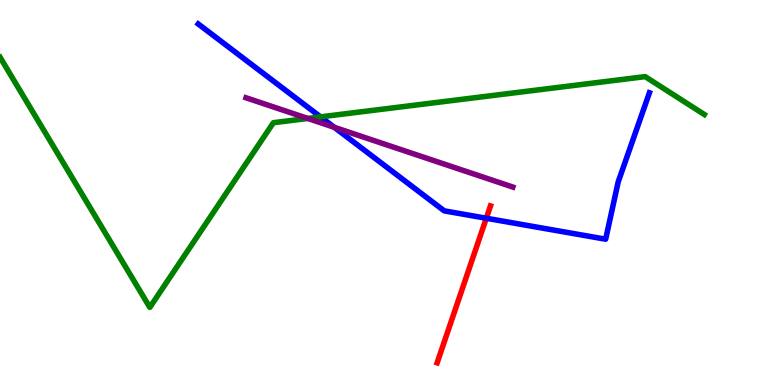[{'lines': ['blue', 'red'], 'intersections': [{'x': 6.27, 'y': 4.33}]}, {'lines': ['green', 'red'], 'intersections': []}, {'lines': ['purple', 'red'], 'intersections': []}, {'lines': ['blue', 'green'], 'intersections': [{'x': 4.14, 'y': 6.96}]}, {'lines': ['blue', 'purple'], 'intersections': [{'x': 4.31, 'y': 6.69}]}, {'lines': ['green', 'purple'], 'intersections': [{'x': 3.97, 'y': 6.92}]}]